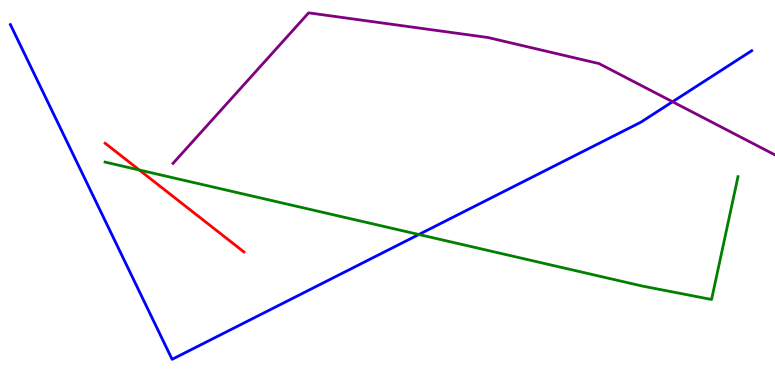[{'lines': ['blue', 'red'], 'intersections': []}, {'lines': ['green', 'red'], 'intersections': [{'x': 1.8, 'y': 5.58}]}, {'lines': ['purple', 'red'], 'intersections': []}, {'lines': ['blue', 'green'], 'intersections': [{'x': 5.4, 'y': 3.91}]}, {'lines': ['blue', 'purple'], 'intersections': [{'x': 8.68, 'y': 7.36}]}, {'lines': ['green', 'purple'], 'intersections': []}]